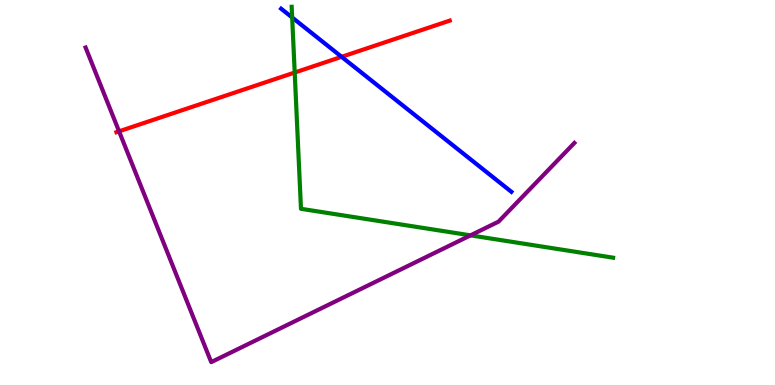[{'lines': ['blue', 'red'], 'intersections': [{'x': 4.41, 'y': 8.52}]}, {'lines': ['green', 'red'], 'intersections': [{'x': 3.8, 'y': 8.12}]}, {'lines': ['purple', 'red'], 'intersections': [{'x': 1.54, 'y': 6.59}]}, {'lines': ['blue', 'green'], 'intersections': [{'x': 3.77, 'y': 9.55}]}, {'lines': ['blue', 'purple'], 'intersections': []}, {'lines': ['green', 'purple'], 'intersections': [{'x': 6.07, 'y': 3.89}]}]